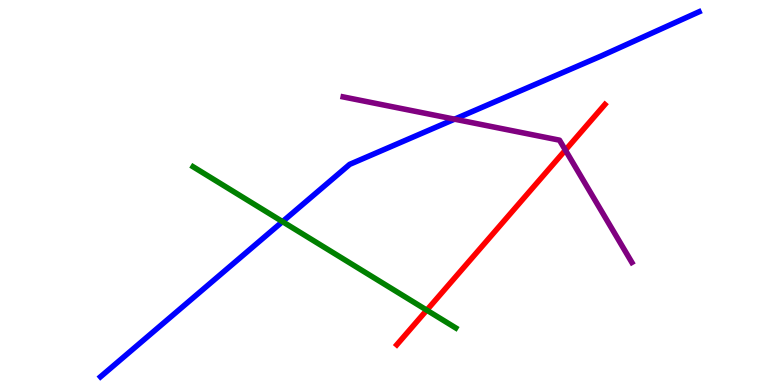[{'lines': ['blue', 'red'], 'intersections': []}, {'lines': ['green', 'red'], 'intersections': [{'x': 5.51, 'y': 1.94}]}, {'lines': ['purple', 'red'], 'intersections': [{'x': 7.3, 'y': 6.1}]}, {'lines': ['blue', 'green'], 'intersections': [{'x': 3.65, 'y': 4.24}]}, {'lines': ['blue', 'purple'], 'intersections': [{'x': 5.87, 'y': 6.9}]}, {'lines': ['green', 'purple'], 'intersections': []}]